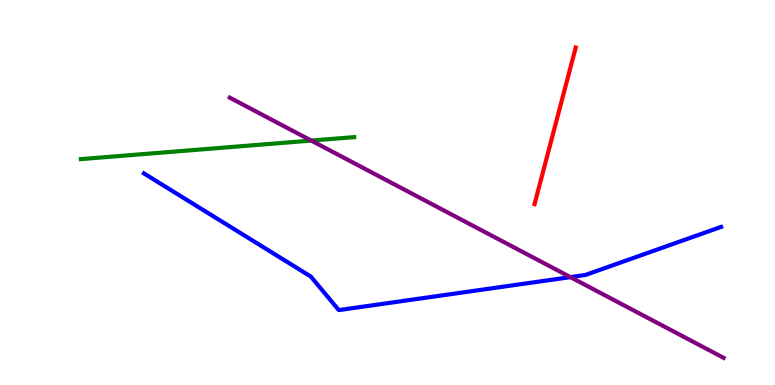[{'lines': ['blue', 'red'], 'intersections': []}, {'lines': ['green', 'red'], 'intersections': []}, {'lines': ['purple', 'red'], 'intersections': []}, {'lines': ['blue', 'green'], 'intersections': []}, {'lines': ['blue', 'purple'], 'intersections': [{'x': 7.36, 'y': 2.8}]}, {'lines': ['green', 'purple'], 'intersections': [{'x': 4.02, 'y': 6.35}]}]